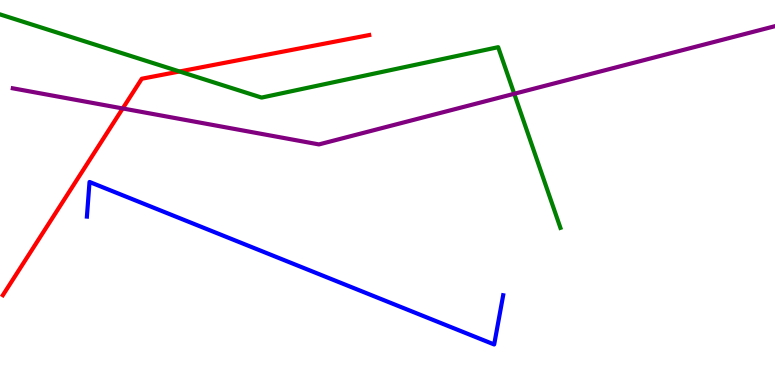[{'lines': ['blue', 'red'], 'intersections': []}, {'lines': ['green', 'red'], 'intersections': [{'x': 2.32, 'y': 8.14}]}, {'lines': ['purple', 'red'], 'intersections': [{'x': 1.58, 'y': 7.18}]}, {'lines': ['blue', 'green'], 'intersections': []}, {'lines': ['blue', 'purple'], 'intersections': []}, {'lines': ['green', 'purple'], 'intersections': [{'x': 6.64, 'y': 7.56}]}]